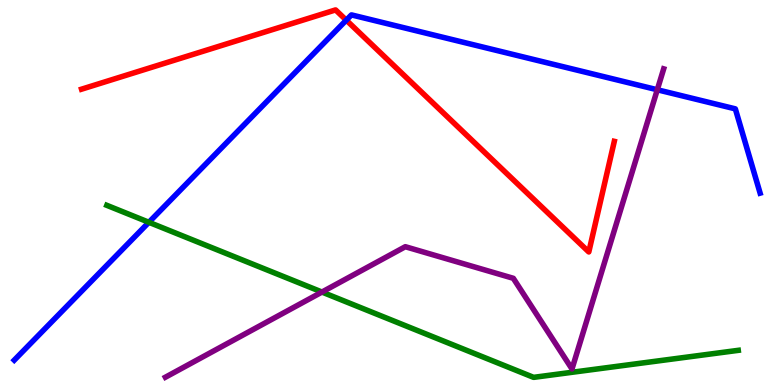[{'lines': ['blue', 'red'], 'intersections': [{'x': 4.47, 'y': 9.48}]}, {'lines': ['green', 'red'], 'intersections': []}, {'lines': ['purple', 'red'], 'intersections': []}, {'lines': ['blue', 'green'], 'intersections': [{'x': 1.92, 'y': 4.23}]}, {'lines': ['blue', 'purple'], 'intersections': [{'x': 8.48, 'y': 7.67}]}, {'lines': ['green', 'purple'], 'intersections': [{'x': 4.15, 'y': 2.41}]}]